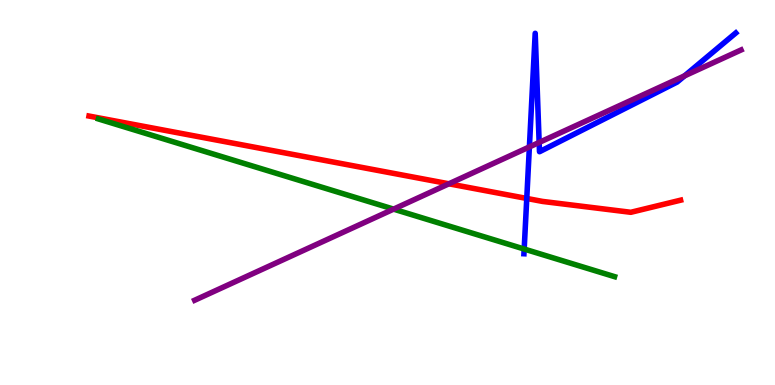[{'lines': ['blue', 'red'], 'intersections': [{'x': 6.8, 'y': 4.85}]}, {'lines': ['green', 'red'], 'intersections': []}, {'lines': ['purple', 'red'], 'intersections': [{'x': 5.79, 'y': 5.23}]}, {'lines': ['blue', 'green'], 'intersections': [{'x': 6.76, 'y': 3.53}]}, {'lines': ['blue', 'purple'], 'intersections': [{'x': 6.83, 'y': 6.18}, {'x': 6.96, 'y': 6.3}, {'x': 8.83, 'y': 8.03}]}, {'lines': ['green', 'purple'], 'intersections': [{'x': 5.08, 'y': 4.57}]}]